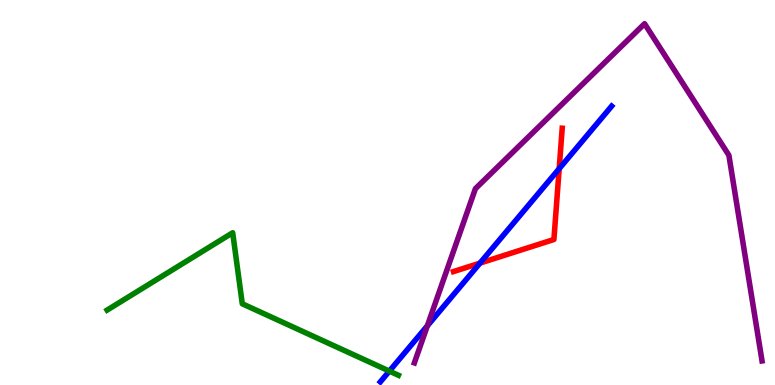[{'lines': ['blue', 'red'], 'intersections': [{'x': 6.19, 'y': 3.17}, {'x': 7.22, 'y': 5.62}]}, {'lines': ['green', 'red'], 'intersections': []}, {'lines': ['purple', 'red'], 'intersections': []}, {'lines': ['blue', 'green'], 'intersections': [{'x': 5.02, 'y': 0.361}]}, {'lines': ['blue', 'purple'], 'intersections': [{'x': 5.51, 'y': 1.54}]}, {'lines': ['green', 'purple'], 'intersections': []}]